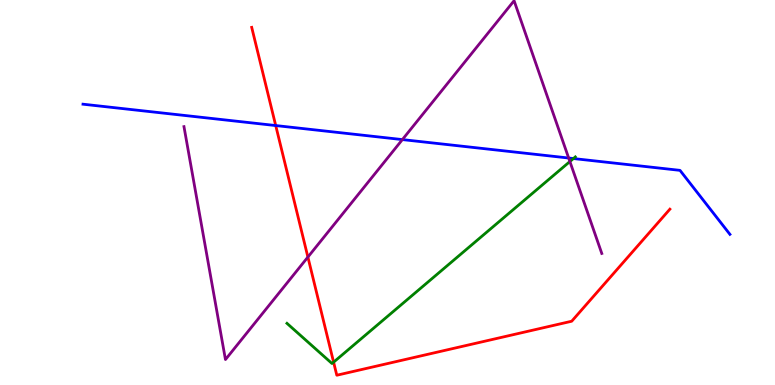[{'lines': ['blue', 'red'], 'intersections': [{'x': 3.56, 'y': 6.74}]}, {'lines': ['green', 'red'], 'intersections': [{'x': 4.3, 'y': 0.593}]}, {'lines': ['purple', 'red'], 'intersections': [{'x': 3.97, 'y': 3.32}]}, {'lines': ['blue', 'green'], 'intersections': [{'x': 7.4, 'y': 5.88}]}, {'lines': ['blue', 'purple'], 'intersections': [{'x': 5.19, 'y': 6.37}, {'x': 7.34, 'y': 5.9}]}, {'lines': ['green', 'purple'], 'intersections': [{'x': 7.35, 'y': 5.8}]}]